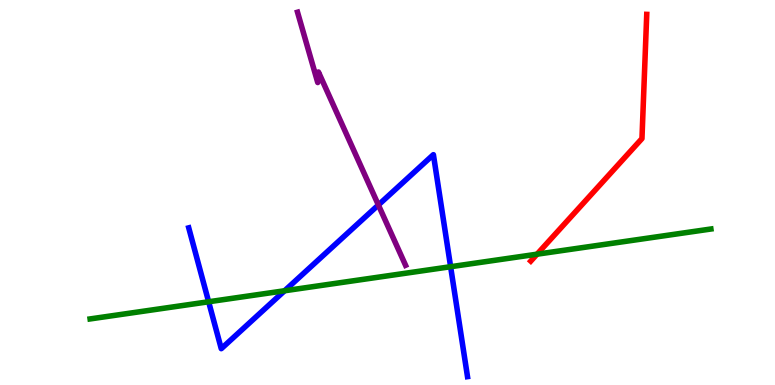[{'lines': ['blue', 'red'], 'intersections': []}, {'lines': ['green', 'red'], 'intersections': [{'x': 6.93, 'y': 3.4}]}, {'lines': ['purple', 'red'], 'intersections': []}, {'lines': ['blue', 'green'], 'intersections': [{'x': 2.69, 'y': 2.16}, {'x': 3.67, 'y': 2.45}, {'x': 5.81, 'y': 3.07}]}, {'lines': ['blue', 'purple'], 'intersections': [{'x': 4.88, 'y': 4.68}]}, {'lines': ['green', 'purple'], 'intersections': []}]